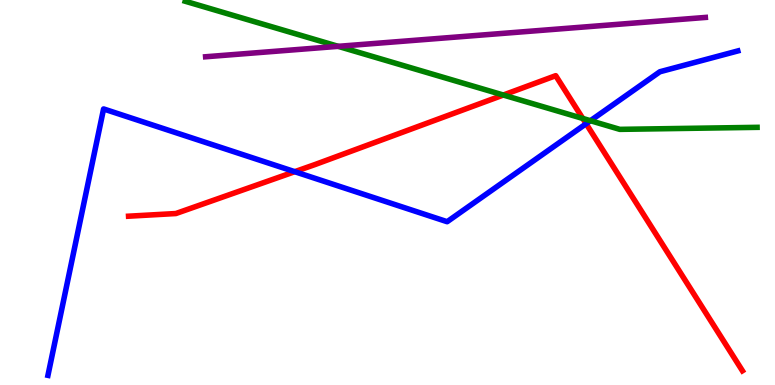[{'lines': ['blue', 'red'], 'intersections': [{'x': 3.8, 'y': 5.54}, {'x': 7.56, 'y': 6.79}]}, {'lines': ['green', 'red'], 'intersections': [{'x': 6.49, 'y': 7.53}, {'x': 7.52, 'y': 6.92}]}, {'lines': ['purple', 'red'], 'intersections': []}, {'lines': ['blue', 'green'], 'intersections': [{'x': 7.62, 'y': 6.86}]}, {'lines': ['blue', 'purple'], 'intersections': []}, {'lines': ['green', 'purple'], 'intersections': [{'x': 4.36, 'y': 8.8}]}]